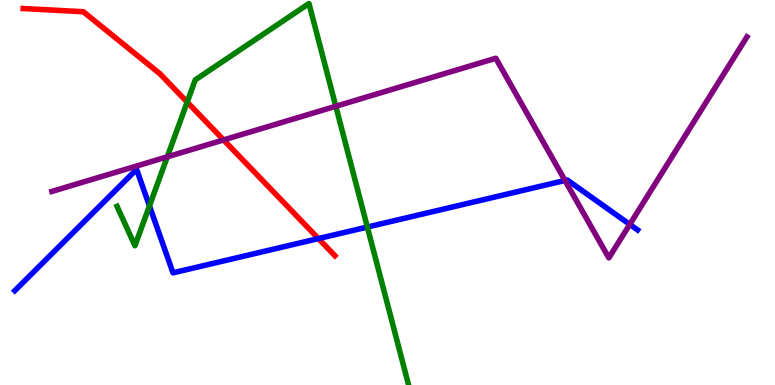[{'lines': ['blue', 'red'], 'intersections': [{'x': 4.11, 'y': 3.8}]}, {'lines': ['green', 'red'], 'intersections': [{'x': 2.42, 'y': 7.35}]}, {'lines': ['purple', 'red'], 'intersections': [{'x': 2.88, 'y': 6.37}]}, {'lines': ['blue', 'green'], 'intersections': [{'x': 1.93, 'y': 4.65}, {'x': 4.74, 'y': 4.1}]}, {'lines': ['blue', 'purple'], 'intersections': [{'x': 7.29, 'y': 5.31}, {'x': 8.13, 'y': 4.17}]}, {'lines': ['green', 'purple'], 'intersections': [{'x': 2.16, 'y': 5.93}, {'x': 4.33, 'y': 7.24}]}]